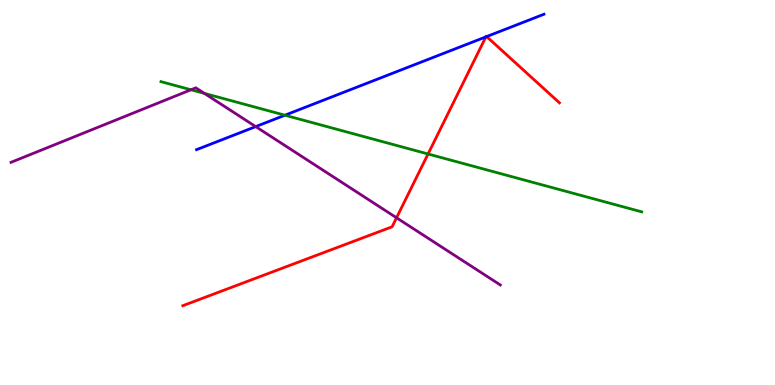[{'lines': ['blue', 'red'], 'intersections': [{'x': 6.27, 'y': 9.04}, {'x': 6.28, 'y': 9.05}]}, {'lines': ['green', 'red'], 'intersections': [{'x': 5.52, 'y': 6.0}]}, {'lines': ['purple', 'red'], 'intersections': [{'x': 5.12, 'y': 4.34}]}, {'lines': ['blue', 'green'], 'intersections': [{'x': 3.68, 'y': 7.01}]}, {'lines': ['blue', 'purple'], 'intersections': [{'x': 3.3, 'y': 6.71}]}, {'lines': ['green', 'purple'], 'intersections': [{'x': 2.46, 'y': 7.67}, {'x': 2.64, 'y': 7.57}]}]